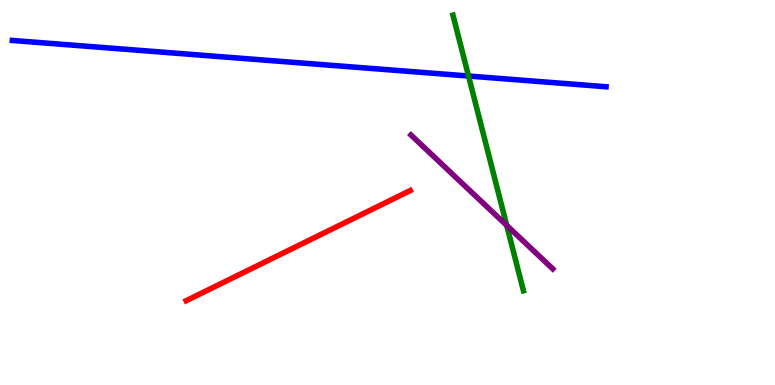[{'lines': ['blue', 'red'], 'intersections': []}, {'lines': ['green', 'red'], 'intersections': []}, {'lines': ['purple', 'red'], 'intersections': []}, {'lines': ['blue', 'green'], 'intersections': [{'x': 6.05, 'y': 8.03}]}, {'lines': ['blue', 'purple'], 'intersections': []}, {'lines': ['green', 'purple'], 'intersections': [{'x': 6.54, 'y': 4.15}]}]